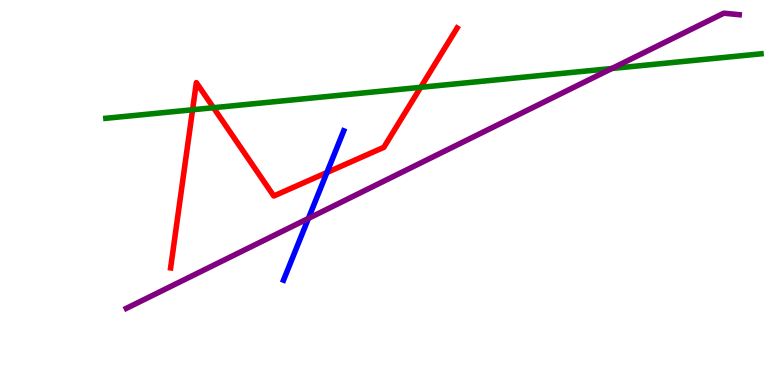[{'lines': ['blue', 'red'], 'intersections': [{'x': 4.22, 'y': 5.52}]}, {'lines': ['green', 'red'], 'intersections': [{'x': 2.48, 'y': 7.15}, {'x': 2.75, 'y': 7.2}, {'x': 5.43, 'y': 7.73}]}, {'lines': ['purple', 'red'], 'intersections': []}, {'lines': ['blue', 'green'], 'intersections': []}, {'lines': ['blue', 'purple'], 'intersections': [{'x': 3.98, 'y': 4.33}]}, {'lines': ['green', 'purple'], 'intersections': [{'x': 7.9, 'y': 8.22}]}]